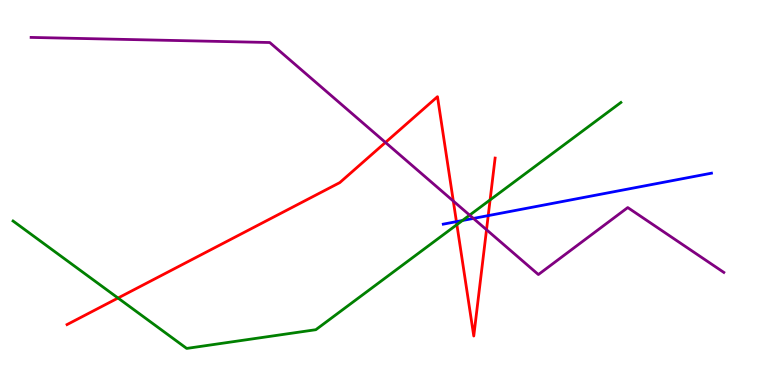[{'lines': ['blue', 'red'], 'intersections': [{'x': 5.89, 'y': 4.24}, {'x': 6.3, 'y': 4.4}]}, {'lines': ['green', 'red'], 'intersections': [{'x': 1.52, 'y': 2.26}, {'x': 5.9, 'y': 4.17}, {'x': 6.32, 'y': 4.81}]}, {'lines': ['purple', 'red'], 'intersections': [{'x': 4.97, 'y': 6.3}, {'x': 5.85, 'y': 4.78}, {'x': 6.28, 'y': 4.03}]}, {'lines': ['blue', 'green'], 'intersections': [{'x': 5.97, 'y': 4.27}]}, {'lines': ['blue', 'purple'], 'intersections': [{'x': 6.11, 'y': 4.33}]}, {'lines': ['green', 'purple'], 'intersections': [{'x': 6.06, 'y': 4.41}]}]